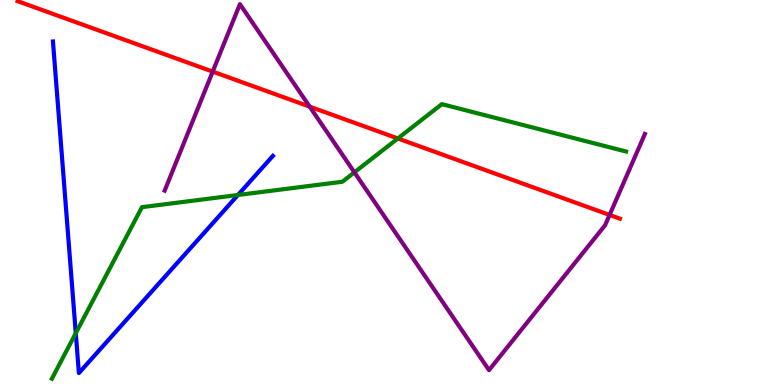[{'lines': ['blue', 'red'], 'intersections': []}, {'lines': ['green', 'red'], 'intersections': [{'x': 5.13, 'y': 6.4}]}, {'lines': ['purple', 'red'], 'intersections': [{'x': 2.74, 'y': 8.14}, {'x': 4.0, 'y': 7.23}, {'x': 7.87, 'y': 4.42}]}, {'lines': ['blue', 'green'], 'intersections': [{'x': 0.978, 'y': 1.35}, {'x': 3.07, 'y': 4.94}]}, {'lines': ['blue', 'purple'], 'intersections': []}, {'lines': ['green', 'purple'], 'intersections': [{'x': 4.57, 'y': 5.52}]}]